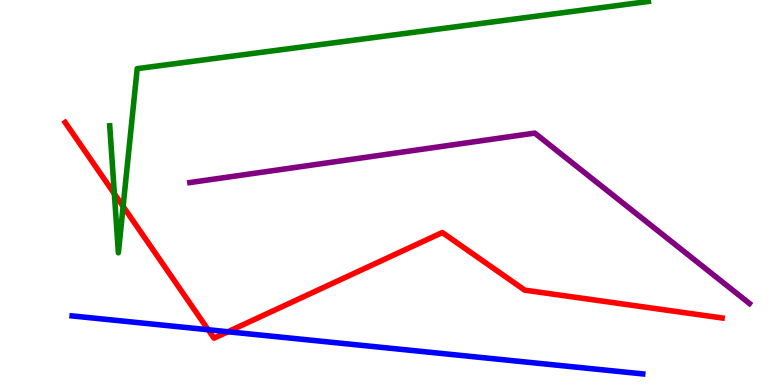[{'lines': ['blue', 'red'], 'intersections': [{'x': 2.69, 'y': 1.44}, {'x': 2.94, 'y': 1.38}]}, {'lines': ['green', 'red'], 'intersections': [{'x': 1.48, 'y': 4.97}, {'x': 1.59, 'y': 4.64}]}, {'lines': ['purple', 'red'], 'intersections': []}, {'lines': ['blue', 'green'], 'intersections': []}, {'lines': ['blue', 'purple'], 'intersections': []}, {'lines': ['green', 'purple'], 'intersections': []}]